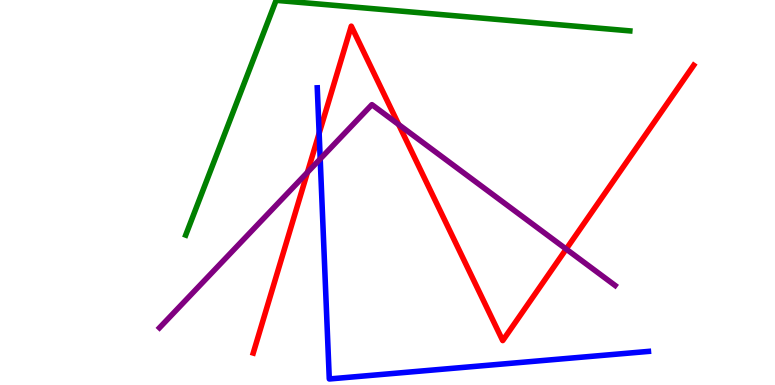[{'lines': ['blue', 'red'], 'intersections': [{'x': 4.12, 'y': 6.54}]}, {'lines': ['green', 'red'], 'intersections': []}, {'lines': ['purple', 'red'], 'intersections': [{'x': 3.97, 'y': 5.52}, {'x': 5.14, 'y': 6.77}, {'x': 7.31, 'y': 3.53}]}, {'lines': ['blue', 'green'], 'intersections': []}, {'lines': ['blue', 'purple'], 'intersections': [{'x': 4.13, 'y': 5.87}]}, {'lines': ['green', 'purple'], 'intersections': []}]